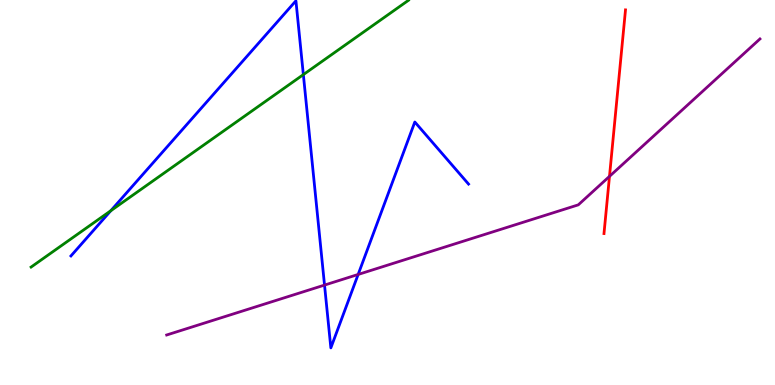[{'lines': ['blue', 'red'], 'intersections': []}, {'lines': ['green', 'red'], 'intersections': []}, {'lines': ['purple', 'red'], 'intersections': [{'x': 7.86, 'y': 5.42}]}, {'lines': ['blue', 'green'], 'intersections': [{'x': 1.43, 'y': 4.53}, {'x': 3.91, 'y': 8.06}]}, {'lines': ['blue', 'purple'], 'intersections': [{'x': 4.19, 'y': 2.6}, {'x': 4.62, 'y': 2.87}]}, {'lines': ['green', 'purple'], 'intersections': []}]